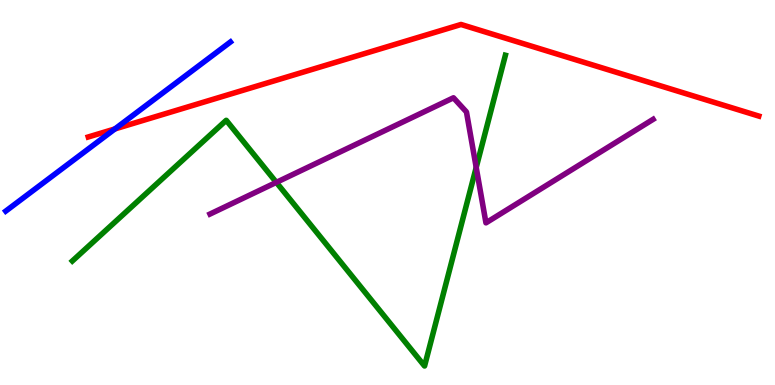[{'lines': ['blue', 'red'], 'intersections': [{'x': 1.48, 'y': 6.65}]}, {'lines': ['green', 'red'], 'intersections': []}, {'lines': ['purple', 'red'], 'intersections': []}, {'lines': ['blue', 'green'], 'intersections': []}, {'lines': ['blue', 'purple'], 'intersections': []}, {'lines': ['green', 'purple'], 'intersections': [{'x': 3.57, 'y': 5.26}, {'x': 6.14, 'y': 5.65}]}]